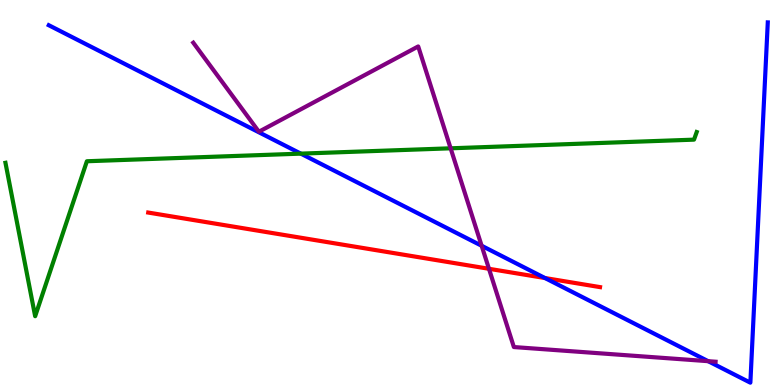[{'lines': ['blue', 'red'], 'intersections': [{'x': 7.03, 'y': 2.78}]}, {'lines': ['green', 'red'], 'intersections': []}, {'lines': ['purple', 'red'], 'intersections': [{'x': 6.31, 'y': 3.02}]}, {'lines': ['blue', 'green'], 'intersections': [{'x': 3.88, 'y': 6.01}]}, {'lines': ['blue', 'purple'], 'intersections': [{'x': 6.21, 'y': 3.62}, {'x': 9.14, 'y': 0.619}]}, {'lines': ['green', 'purple'], 'intersections': [{'x': 5.81, 'y': 6.15}]}]